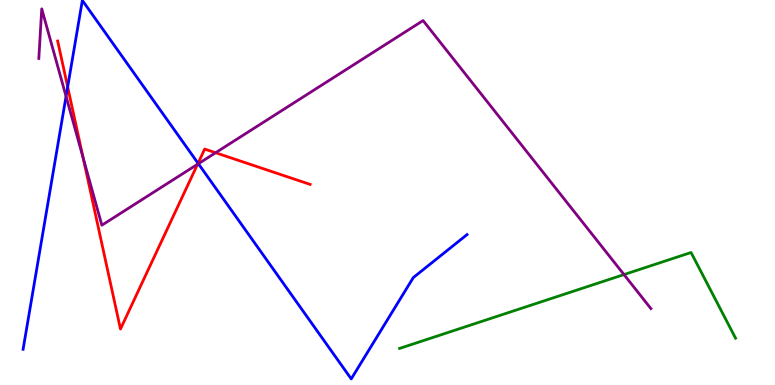[{'lines': ['blue', 'red'], 'intersections': [{'x': 0.873, 'y': 7.74}, {'x': 2.56, 'y': 5.76}]}, {'lines': ['green', 'red'], 'intersections': []}, {'lines': ['purple', 'red'], 'intersections': [{'x': 1.07, 'y': 5.9}, {'x': 2.55, 'y': 5.73}, {'x': 2.78, 'y': 6.03}]}, {'lines': ['blue', 'green'], 'intersections': []}, {'lines': ['blue', 'purple'], 'intersections': [{'x': 0.852, 'y': 7.5}, {'x': 2.56, 'y': 5.75}]}, {'lines': ['green', 'purple'], 'intersections': [{'x': 8.05, 'y': 2.87}]}]